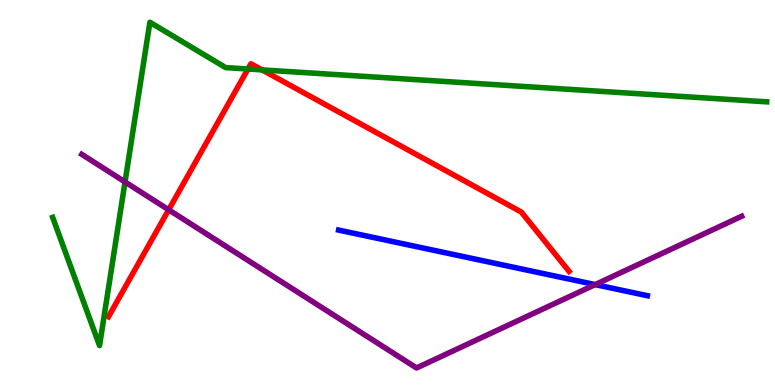[{'lines': ['blue', 'red'], 'intersections': []}, {'lines': ['green', 'red'], 'intersections': [{'x': 3.2, 'y': 8.21}, {'x': 3.38, 'y': 8.18}]}, {'lines': ['purple', 'red'], 'intersections': [{'x': 2.18, 'y': 4.55}]}, {'lines': ['blue', 'green'], 'intersections': []}, {'lines': ['blue', 'purple'], 'intersections': [{'x': 7.68, 'y': 2.61}]}, {'lines': ['green', 'purple'], 'intersections': [{'x': 1.61, 'y': 5.27}]}]